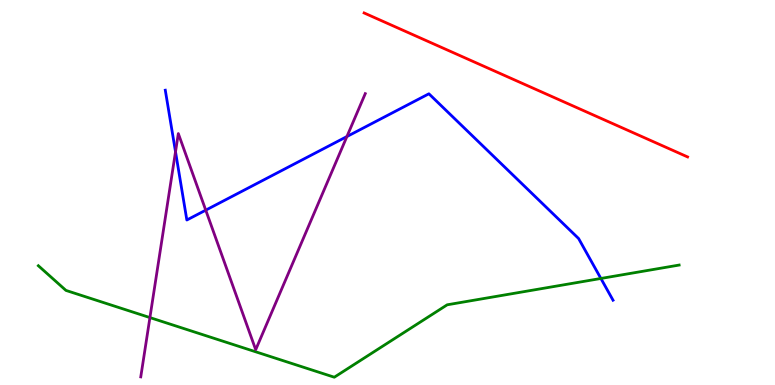[{'lines': ['blue', 'red'], 'intersections': []}, {'lines': ['green', 'red'], 'intersections': []}, {'lines': ['purple', 'red'], 'intersections': []}, {'lines': ['blue', 'green'], 'intersections': [{'x': 7.75, 'y': 2.77}]}, {'lines': ['blue', 'purple'], 'intersections': [{'x': 2.26, 'y': 6.06}, {'x': 2.65, 'y': 4.54}, {'x': 4.48, 'y': 6.45}]}, {'lines': ['green', 'purple'], 'intersections': [{'x': 1.93, 'y': 1.75}]}]